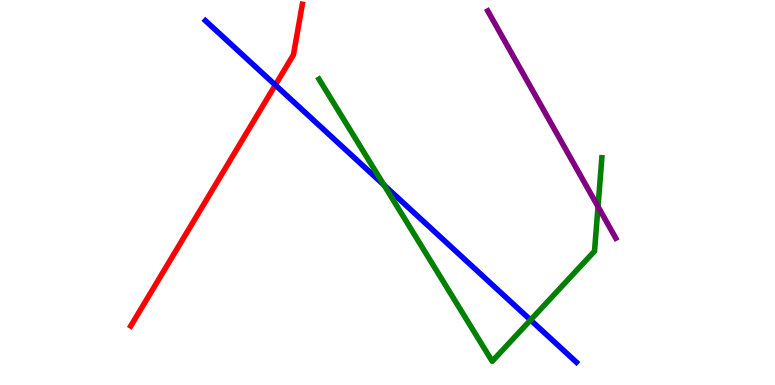[{'lines': ['blue', 'red'], 'intersections': [{'x': 3.55, 'y': 7.79}]}, {'lines': ['green', 'red'], 'intersections': []}, {'lines': ['purple', 'red'], 'intersections': []}, {'lines': ['blue', 'green'], 'intersections': [{'x': 4.96, 'y': 5.19}, {'x': 6.85, 'y': 1.69}]}, {'lines': ['blue', 'purple'], 'intersections': []}, {'lines': ['green', 'purple'], 'intersections': [{'x': 7.72, 'y': 4.63}]}]